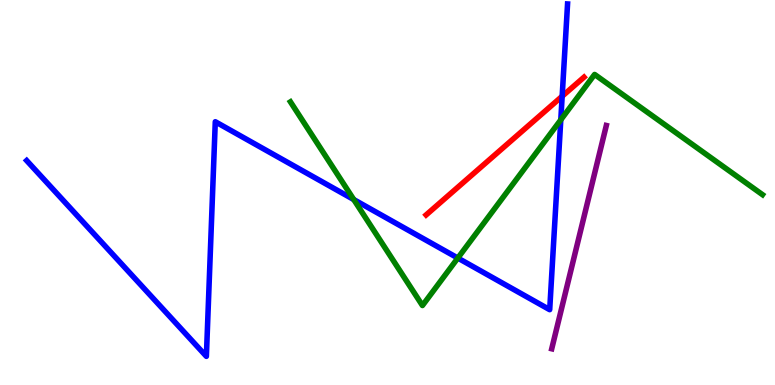[{'lines': ['blue', 'red'], 'intersections': [{'x': 7.25, 'y': 7.5}]}, {'lines': ['green', 'red'], 'intersections': []}, {'lines': ['purple', 'red'], 'intersections': []}, {'lines': ['blue', 'green'], 'intersections': [{'x': 4.56, 'y': 4.82}, {'x': 5.91, 'y': 3.3}, {'x': 7.24, 'y': 6.89}]}, {'lines': ['blue', 'purple'], 'intersections': []}, {'lines': ['green', 'purple'], 'intersections': []}]